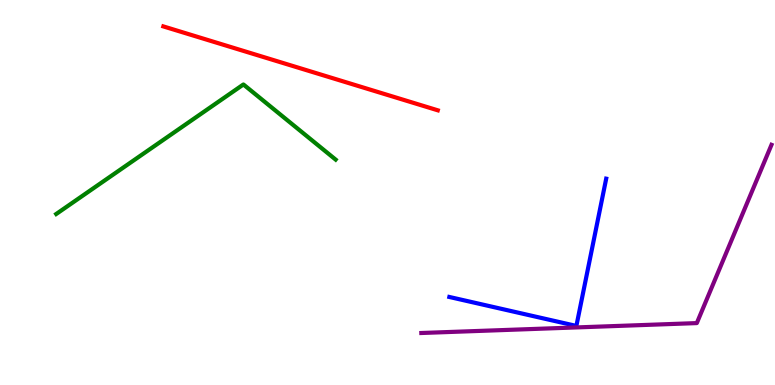[{'lines': ['blue', 'red'], 'intersections': []}, {'lines': ['green', 'red'], 'intersections': []}, {'lines': ['purple', 'red'], 'intersections': []}, {'lines': ['blue', 'green'], 'intersections': []}, {'lines': ['blue', 'purple'], 'intersections': []}, {'lines': ['green', 'purple'], 'intersections': []}]